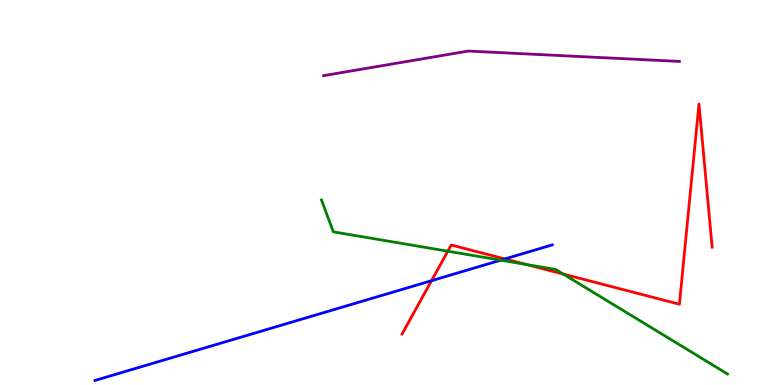[{'lines': ['blue', 'red'], 'intersections': [{'x': 5.57, 'y': 2.71}, {'x': 6.51, 'y': 3.27}]}, {'lines': ['green', 'red'], 'intersections': [{'x': 5.78, 'y': 3.48}, {'x': 6.79, 'y': 3.13}, {'x': 7.27, 'y': 2.88}]}, {'lines': ['purple', 'red'], 'intersections': []}, {'lines': ['blue', 'green'], 'intersections': [{'x': 6.46, 'y': 3.24}]}, {'lines': ['blue', 'purple'], 'intersections': []}, {'lines': ['green', 'purple'], 'intersections': []}]